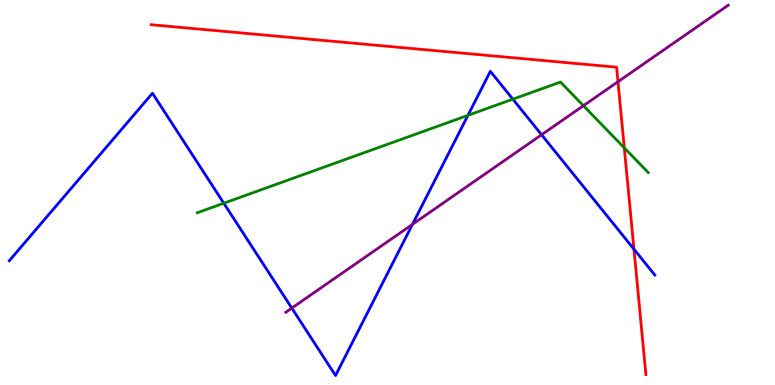[{'lines': ['blue', 'red'], 'intersections': [{'x': 8.18, 'y': 3.53}]}, {'lines': ['green', 'red'], 'intersections': [{'x': 8.06, 'y': 6.16}]}, {'lines': ['purple', 'red'], 'intersections': [{'x': 7.97, 'y': 7.88}]}, {'lines': ['blue', 'green'], 'intersections': [{'x': 2.89, 'y': 4.72}, {'x': 6.04, 'y': 7.0}, {'x': 6.62, 'y': 7.42}]}, {'lines': ['blue', 'purple'], 'intersections': [{'x': 3.77, 'y': 2.0}, {'x': 5.32, 'y': 4.17}, {'x': 6.99, 'y': 6.5}]}, {'lines': ['green', 'purple'], 'intersections': [{'x': 7.53, 'y': 7.25}]}]